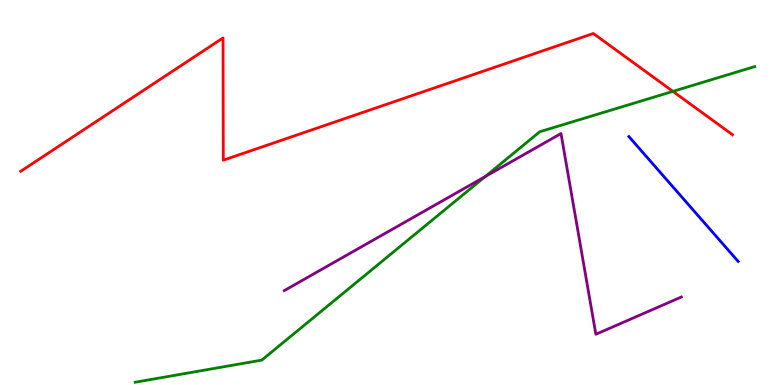[{'lines': ['blue', 'red'], 'intersections': []}, {'lines': ['green', 'red'], 'intersections': [{'x': 8.68, 'y': 7.63}]}, {'lines': ['purple', 'red'], 'intersections': []}, {'lines': ['blue', 'green'], 'intersections': []}, {'lines': ['blue', 'purple'], 'intersections': []}, {'lines': ['green', 'purple'], 'intersections': [{'x': 6.26, 'y': 5.41}]}]